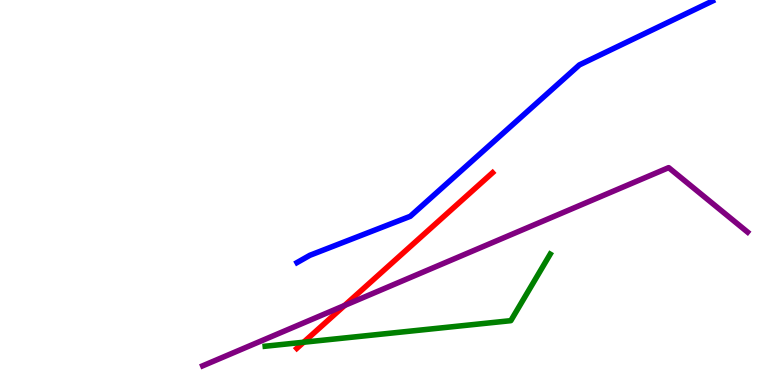[{'lines': ['blue', 'red'], 'intersections': []}, {'lines': ['green', 'red'], 'intersections': [{'x': 3.92, 'y': 1.11}]}, {'lines': ['purple', 'red'], 'intersections': [{'x': 4.45, 'y': 2.07}]}, {'lines': ['blue', 'green'], 'intersections': []}, {'lines': ['blue', 'purple'], 'intersections': []}, {'lines': ['green', 'purple'], 'intersections': []}]